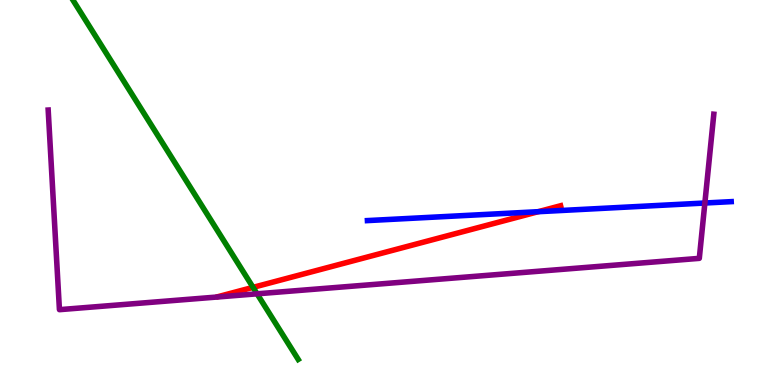[{'lines': ['blue', 'red'], 'intersections': [{'x': 6.94, 'y': 4.5}]}, {'lines': ['green', 'red'], 'intersections': [{'x': 3.26, 'y': 2.54}]}, {'lines': ['purple', 'red'], 'intersections': []}, {'lines': ['blue', 'green'], 'intersections': []}, {'lines': ['blue', 'purple'], 'intersections': [{'x': 9.1, 'y': 4.73}]}, {'lines': ['green', 'purple'], 'intersections': [{'x': 3.32, 'y': 2.37}]}]